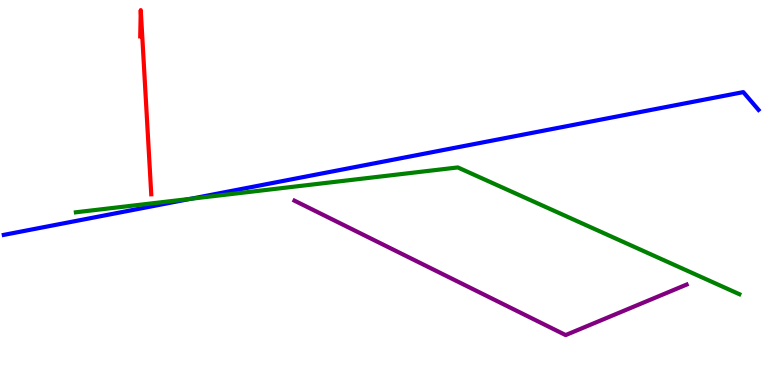[{'lines': ['blue', 'red'], 'intersections': []}, {'lines': ['green', 'red'], 'intersections': []}, {'lines': ['purple', 'red'], 'intersections': []}, {'lines': ['blue', 'green'], 'intersections': [{'x': 2.46, 'y': 4.84}]}, {'lines': ['blue', 'purple'], 'intersections': []}, {'lines': ['green', 'purple'], 'intersections': []}]